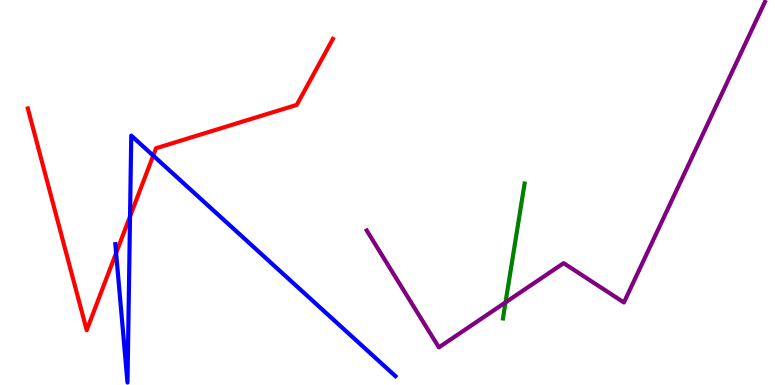[{'lines': ['blue', 'red'], 'intersections': [{'x': 1.5, 'y': 3.43}, {'x': 1.68, 'y': 4.38}, {'x': 1.98, 'y': 5.96}]}, {'lines': ['green', 'red'], 'intersections': []}, {'lines': ['purple', 'red'], 'intersections': []}, {'lines': ['blue', 'green'], 'intersections': []}, {'lines': ['blue', 'purple'], 'intersections': []}, {'lines': ['green', 'purple'], 'intersections': [{'x': 6.52, 'y': 2.15}]}]